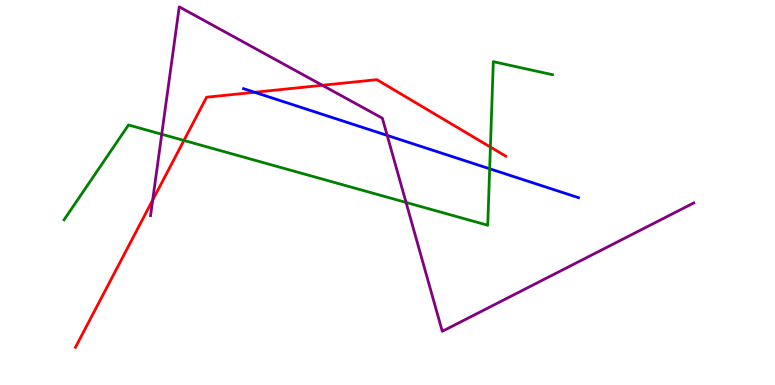[{'lines': ['blue', 'red'], 'intersections': [{'x': 3.29, 'y': 7.6}]}, {'lines': ['green', 'red'], 'intersections': [{'x': 2.37, 'y': 6.35}, {'x': 6.33, 'y': 6.18}]}, {'lines': ['purple', 'red'], 'intersections': [{'x': 1.97, 'y': 4.8}, {'x': 4.16, 'y': 7.78}]}, {'lines': ['blue', 'green'], 'intersections': [{'x': 6.32, 'y': 5.62}]}, {'lines': ['blue', 'purple'], 'intersections': [{'x': 5.0, 'y': 6.48}]}, {'lines': ['green', 'purple'], 'intersections': [{'x': 2.09, 'y': 6.51}, {'x': 5.24, 'y': 4.74}]}]